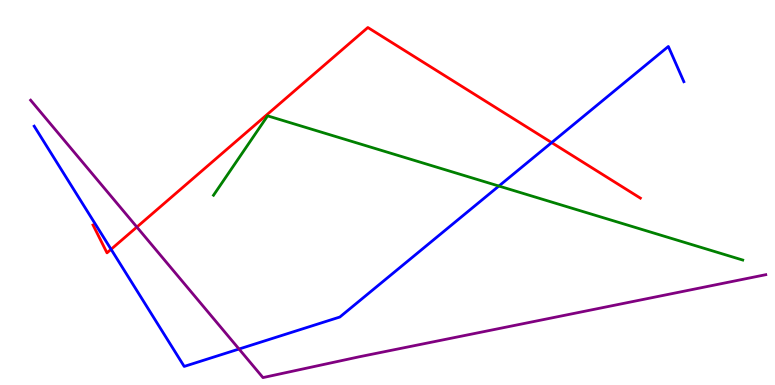[{'lines': ['blue', 'red'], 'intersections': [{'x': 1.43, 'y': 3.52}, {'x': 7.12, 'y': 6.3}]}, {'lines': ['green', 'red'], 'intersections': []}, {'lines': ['purple', 'red'], 'intersections': [{'x': 1.77, 'y': 4.1}]}, {'lines': ['blue', 'green'], 'intersections': [{'x': 6.44, 'y': 5.17}]}, {'lines': ['blue', 'purple'], 'intersections': [{'x': 3.08, 'y': 0.934}]}, {'lines': ['green', 'purple'], 'intersections': []}]